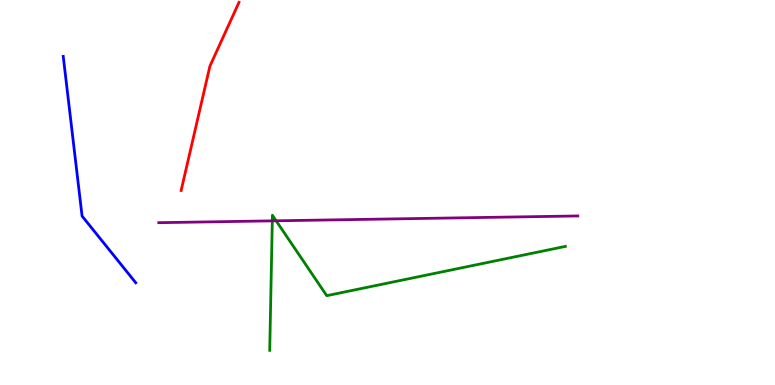[{'lines': ['blue', 'red'], 'intersections': []}, {'lines': ['green', 'red'], 'intersections': []}, {'lines': ['purple', 'red'], 'intersections': []}, {'lines': ['blue', 'green'], 'intersections': []}, {'lines': ['blue', 'purple'], 'intersections': []}, {'lines': ['green', 'purple'], 'intersections': [{'x': 3.51, 'y': 4.26}, {'x': 3.56, 'y': 4.27}]}]